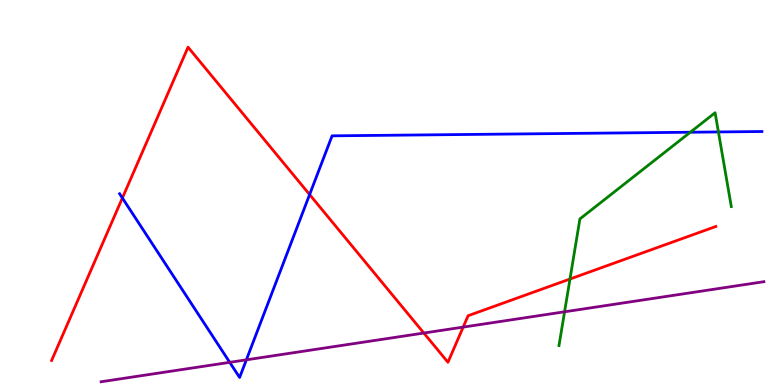[{'lines': ['blue', 'red'], 'intersections': [{'x': 1.58, 'y': 4.86}, {'x': 4.0, 'y': 4.95}]}, {'lines': ['green', 'red'], 'intersections': [{'x': 7.35, 'y': 2.75}]}, {'lines': ['purple', 'red'], 'intersections': [{'x': 5.47, 'y': 1.35}, {'x': 5.98, 'y': 1.5}]}, {'lines': ['blue', 'green'], 'intersections': [{'x': 8.91, 'y': 6.57}, {'x': 9.27, 'y': 6.57}]}, {'lines': ['blue', 'purple'], 'intersections': [{'x': 2.96, 'y': 0.589}, {'x': 3.18, 'y': 0.654}]}, {'lines': ['green', 'purple'], 'intersections': [{'x': 7.28, 'y': 1.9}]}]